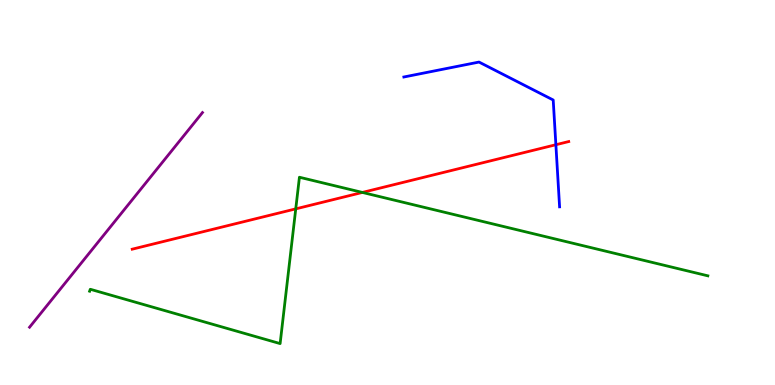[{'lines': ['blue', 'red'], 'intersections': [{'x': 7.17, 'y': 6.24}]}, {'lines': ['green', 'red'], 'intersections': [{'x': 3.82, 'y': 4.57}, {'x': 4.68, 'y': 5.0}]}, {'lines': ['purple', 'red'], 'intersections': []}, {'lines': ['blue', 'green'], 'intersections': []}, {'lines': ['blue', 'purple'], 'intersections': []}, {'lines': ['green', 'purple'], 'intersections': []}]